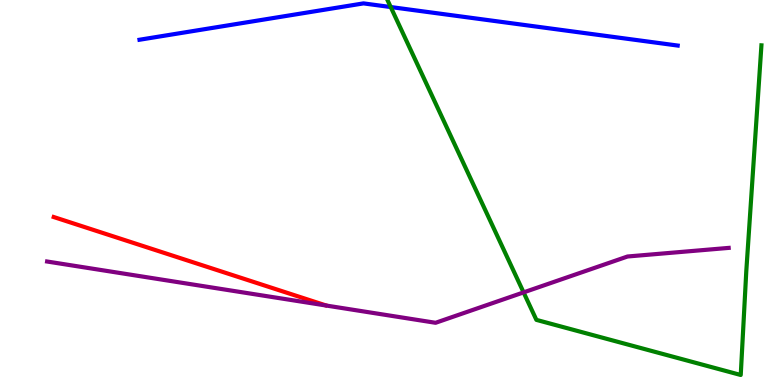[{'lines': ['blue', 'red'], 'intersections': []}, {'lines': ['green', 'red'], 'intersections': []}, {'lines': ['purple', 'red'], 'intersections': []}, {'lines': ['blue', 'green'], 'intersections': [{'x': 5.04, 'y': 9.82}]}, {'lines': ['blue', 'purple'], 'intersections': []}, {'lines': ['green', 'purple'], 'intersections': [{'x': 6.76, 'y': 2.41}]}]